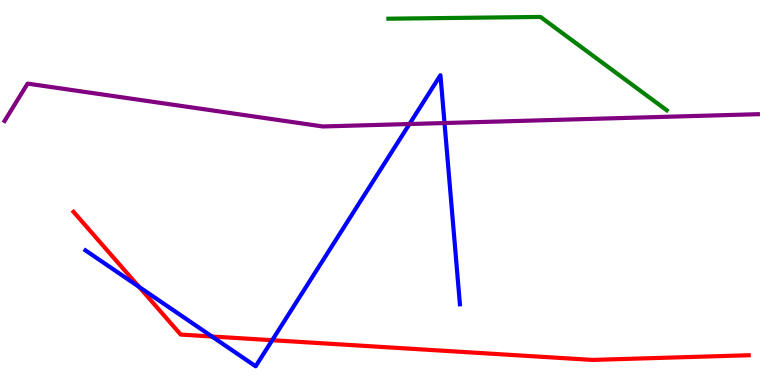[{'lines': ['blue', 'red'], 'intersections': [{'x': 1.79, 'y': 2.55}, {'x': 2.73, 'y': 1.26}, {'x': 3.51, 'y': 1.16}]}, {'lines': ['green', 'red'], 'intersections': []}, {'lines': ['purple', 'red'], 'intersections': []}, {'lines': ['blue', 'green'], 'intersections': []}, {'lines': ['blue', 'purple'], 'intersections': [{'x': 5.28, 'y': 6.78}, {'x': 5.74, 'y': 6.8}]}, {'lines': ['green', 'purple'], 'intersections': []}]